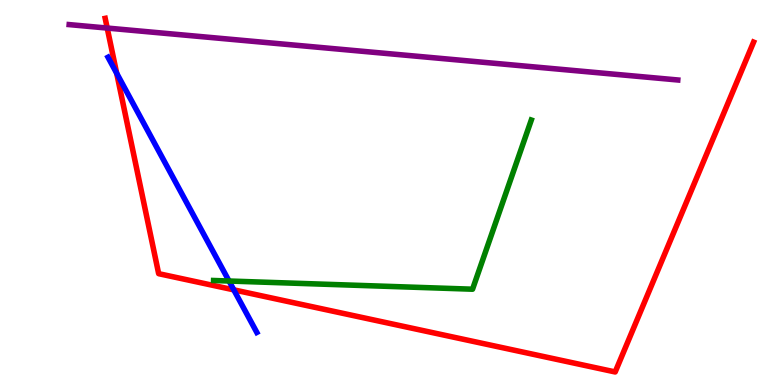[{'lines': ['blue', 'red'], 'intersections': [{'x': 1.51, 'y': 8.1}, {'x': 3.02, 'y': 2.47}]}, {'lines': ['green', 'red'], 'intersections': []}, {'lines': ['purple', 'red'], 'intersections': [{'x': 1.38, 'y': 9.27}]}, {'lines': ['blue', 'green'], 'intersections': [{'x': 2.96, 'y': 2.7}]}, {'lines': ['blue', 'purple'], 'intersections': []}, {'lines': ['green', 'purple'], 'intersections': []}]